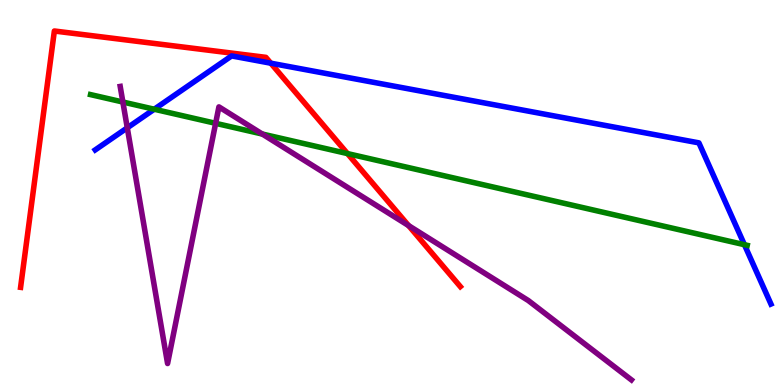[{'lines': ['blue', 'red'], 'intersections': [{'x': 3.49, 'y': 8.36}]}, {'lines': ['green', 'red'], 'intersections': [{'x': 4.48, 'y': 6.01}]}, {'lines': ['purple', 'red'], 'intersections': [{'x': 5.27, 'y': 4.14}]}, {'lines': ['blue', 'green'], 'intersections': [{'x': 1.99, 'y': 7.16}, {'x': 9.61, 'y': 3.64}]}, {'lines': ['blue', 'purple'], 'intersections': [{'x': 1.64, 'y': 6.68}]}, {'lines': ['green', 'purple'], 'intersections': [{'x': 1.59, 'y': 7.35}, {'x': 2.78, 'y': 6.8}, {'x': 3.38, 'y': 6.52}]}]